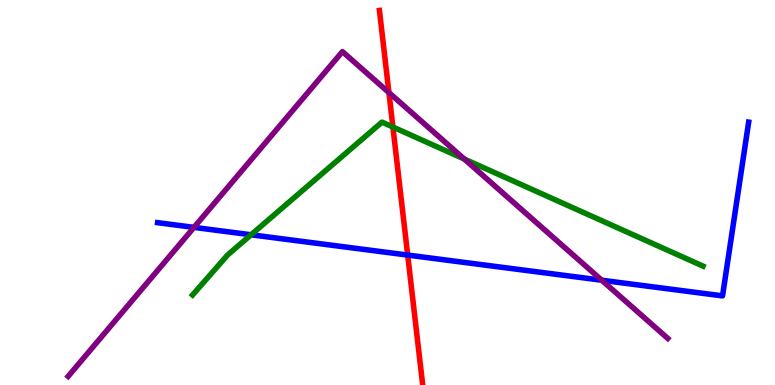[{'lines': ['blue', 'red'], 'intersections': [{'x': 5.26, 'y': 3.37}]}, {'lines': ['green', 'red'], 'intersections': [{'x': 5.07, 'y': 6.7}]}, {'lines': ['purple', 'red'], 'intersections': [{'x': 5.02, 'y': 7.59}]}, {'lines': ['blue', 'green'], 'intersections': [{'x': 3.24, 'y': 3.9}]}, {'lines': ['blue', 'purple'], 'intersections': [{'x': 2.5, 'y': 4.09}, {'x': 7.76, 'y': 2.72}]}, {'lines': ['green', 'purple'], 'intersections': [{'x': 5.99, 'y': 5.87}]}]